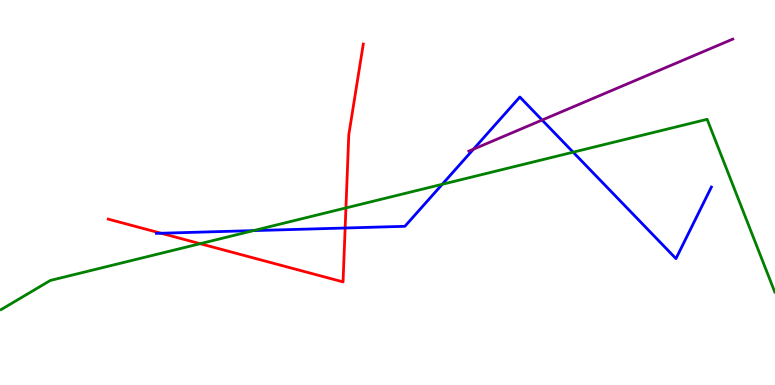[{'lines': ['blue', 'red'], 'intersections': [{'x': 2.08, 'y': 3.94}, {'x': 4.45, 'y': 4.08}]}, {'lines': ['green', 'red'], 'intersections': [{'x': 2.58, 'y': 3.67}, {'x': 4.46, 'y': 4.6}]}, {'lines': ['purple', 'red'], 'intersections': []}, {'lines': ['blue', 'green'], 'intersections': [{'x': 3.27, 'y': 4.01}, {'x': 5.71, 'y': 5.21}, {'x': 7.4, 'y': 6.05}]}, {'lines': ['blue', 'purple'], 'intersections': [{'x': 6.11, 'y': 6.13}, {'x': 6.99, 'y': 6.88}]}, {'lines': ['green', 'purple'], 'intersections': []}]